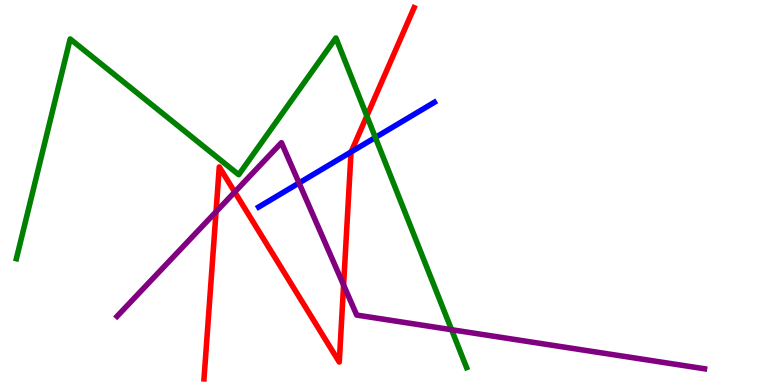[{'lines': ['blue', 'red'], 'intersections': [{'x': 4.53, 'y': 6.05}]}, {'lines': ['green', 'red'], 'intersections': [{'x': 4.73, 'y': 6.99}]}, {'lines': ['purple', 'red'], 'intersections': [{'x': 2.79, 'y': 4.5}, {'x': 3.03, 'y': 5.01}, {'x': 4.43, 'y': 2.6}]}, {'lines': ['blue', 'green'], 'intersections': [{'x': 4.84, 'y': 6.43}]}, {'lines': ['blue', 'purple'], 'intersections': [{'x': 3.86, 'y': 5.25}]}, {'lines': ['green', 'purple'], 'intersections': [{'x': 5.83, 'y': 1.44}]}]